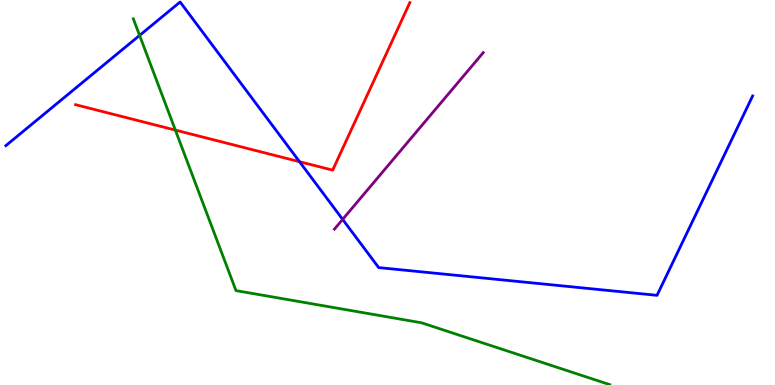[{'lines': ['blue', 'red'], 'intersections': [{'x': 3.86, 'y': 5.8}]}, {'lines': ['green', 'red'], 'intersections': [{'x': 2.26, 'y': 6.62}]}, {'lines': ['purple', 'red'], 'intersections': []}, {'lines': ['blue', 'green'], 'intersections': [{'x': 1.8, 'y': 9.08}]}, {'lines': ['blue', 'purple'], 'intersections': [{'x': 4.42, 'y': 4.3}]}, {'lines': ['green', 'purple'], 'intersections': []}]